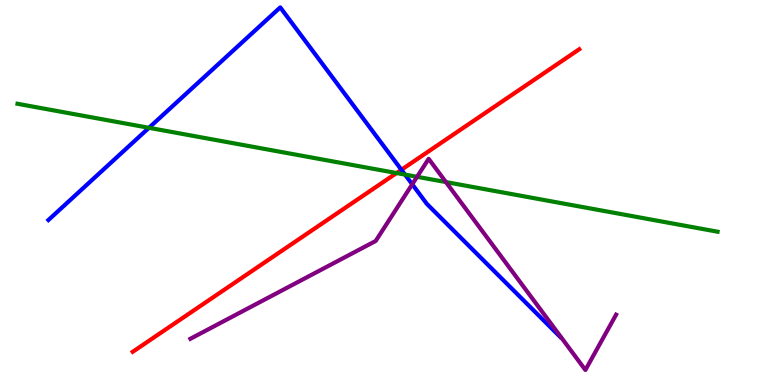[{'lines': ['blue', 'red'], 'intersections': [{'x': 5.18, 'y': 5.59}]}, {'lines': ['green', 'red'], 'intersections': [{'x': 5.12, 'y': 5.51}]}, {'lines': ['purple', 'red'], 'intersections': []}, {'lines': ['blue', 'green'], 'intersections': [{'x': 1.92, 'y': 6.68}, {'x': 5.23, 'y': 5.47}]}, {'lines': ['blue', 'purple'], 'intersections': [{'x': 5.32, 'y': 5.21}]}, {'lines': ['green', 'purple'], 'intersections': [{'x': 5.38, 'y': 5.41}, {'x': 5.75, 'y': 5.27}]}]